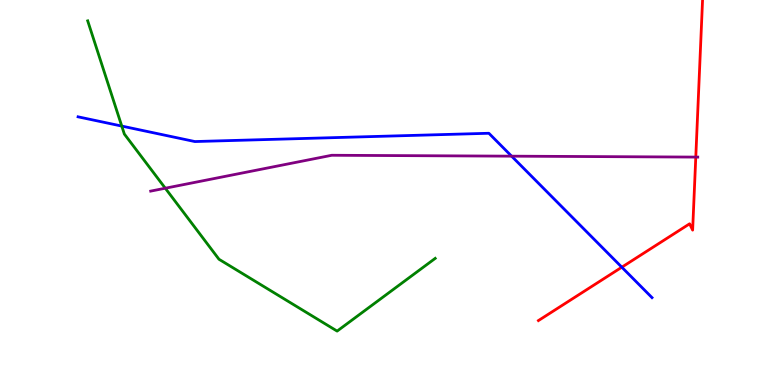[{'lines': ['blue', 'red'], 'intersections': [{'x': 8.02, 'y': 3.06}]}, {'lines': ['green', 'red'], 'intersections': []}, {'lines': ['purple', 'red'], 'intersections': [{'x': 8.98, 'y': 5.92}]}, {'lines': ['blue', 'green'], 'intersections': [{'x': 1.57, 'y': 6.73}]}, {'lines': ['blue', 'purple'], 'intersections': [{'x': 6.6, 'y': 5.94}]}, {'lines': ['green', 'purple'], 'intersections': [{'x': 2.13, 'y': 5.11}]}]